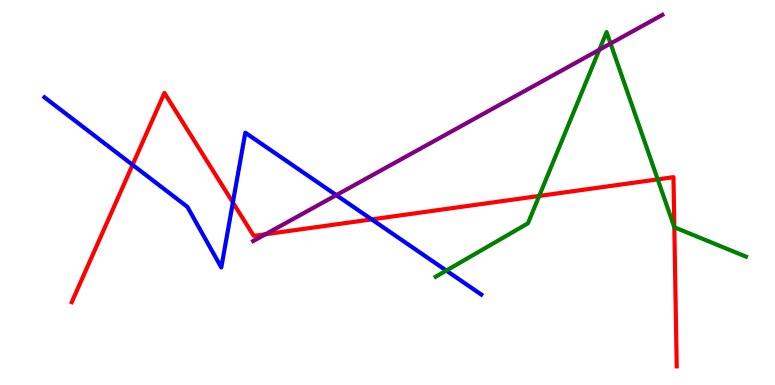[{'lines': ['blue', 'red'], 'intersections': [{'x': 1.71, 'y': 5.72}, {'x': 3.0, 'y': 4.74}, {'x': 4.8, 'y': 4.3}]}, {'lines': ['green', 'red'], 'intersections': [{'x': 6.96, 'y': 4.91}, {'x': 8.49, 'y': 5.34}, {'x': 8.7, 'y': 4.1}]}, {'lines': ['purple', 'red'], 'intersections': [{'x': 3.43, 'y': 3.92}]}, {'lines': ['blue', 'green'], 'intersections': [{'x': 5.76, 'y': 2.97}]}, {'lines': ['blue', 'purple'], 'intersections': [{'x': 4.34, 'y': 4.93}]}, {'lines': ['green', 'purple'], 'intersections': [{'x': 7.73, 'y': 8.71}, {'x': 7.88, 'y': 8.87}]}]